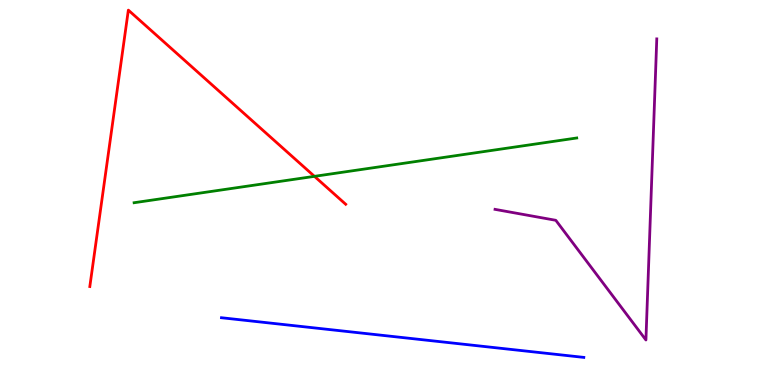[{'lines': ['blue', 'red'], 'intersections': []}, {'lines': ['green', 'red'], 'intersections': [{'x': 4.06, 'y': 5.42}]}, {'lines': ['purple', 'red'], 'intersections': []}, {'lines': ['blue', 'green'], 'intersections': []}, {'lines': ['blue', 'purple'], 'intersections': []}, {'lines': ['green', 'purple'], 'intersections': []}]